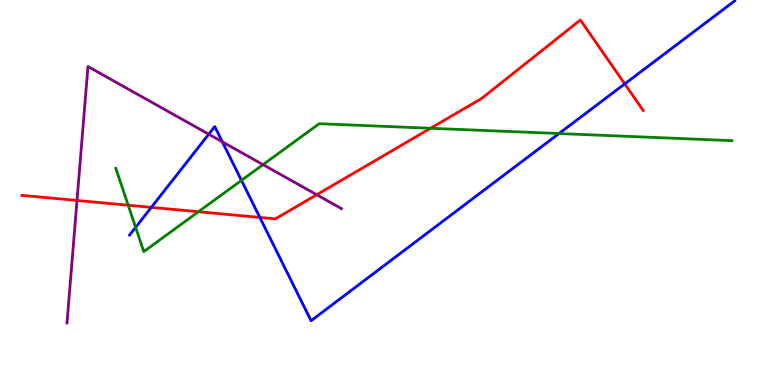[{'lines': ['blue', 'red'], 'intersections': [{'x': 1.95, 'y': 4.61}, {'x': 3.35, 'y': 4.35}, {'x': 8.06, 'y': 7.82}]}, {'lines': ['green', 'red'], 'intersections': [{'x': 1.65, 'y': 4.67}, {'x': 2.56, 'y': 4.5}, {'x': 5.56, 'y': 6.67}]}, {'lines': ['purple', 'red'], 'intersections': [{'x': 0.994, 'y': 4.79}, {'x': 4.09, 'y': 4.94}]}, {'lines': ['blue', 'green'], 'intersections': [{'x': 1.75, 'y': 4.09}, {'x': 3.12, 'y': 5.31}, {'x': 7.21, 'y': 6.53}]}, {'lines': ['blue', 'purple'], 'intersections': [{'x': 2.69, 'y': 6.51}, {'x': 2.87, 'y': 6.32}]}, {'lines': ['green', 'purple'], 'intersections': [{'x': 3.39, 'y': 5.72}]}]